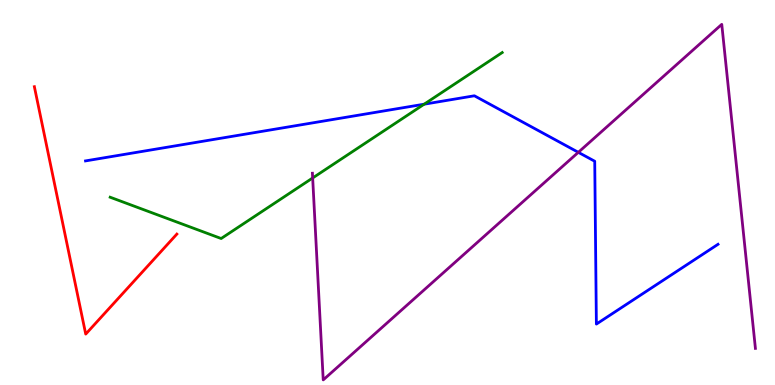[{'lines': ['blue', 'red'], 'intersections': []}, {'lines': ['green', 'red'], 'intersections': []}, {'lines': ['purple', 'red'], 'intersections': []}, {'lines': ['blue', 'green'], 'intersections': [{'x': 5.47, 'y': 7.29}]}, {'lines': ['blue', 'purple'], 'intersections': [{'x': 7.46, 'y': 6.04}]}, {'lines': ['green', 'purple'], 'intersections': [{'x': 4.03, 'y': 5.38}]}]